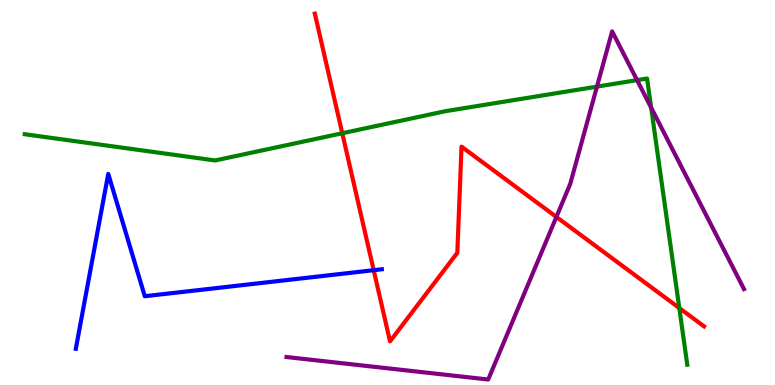[{'lines': ['blue', 'red'], 'intersections': [{'x': 4.82, 'y': 2.98}]}, {'lines': ['green', 'red'], 'intersections': [{'x': 4.42, 'y': 6.54}, {'x': 8.77, 'y': 2.0}]}, {'lines': ['purple', 'red'], 'intersections': [{'x': 7.18, 'y': 4.37}]}, {'lines': ['blue', 'green'], 'intersections': []}, {'lines': ['blue', 'purple'], 'intersections': []}, {'lines': ['green', 'purple'], 'intersections': [{'x': 7.7, 'y': 7.75}, {'x': 8.22, 'y': 7.92}, {'x': 8.4, 'y': 7.2}]}]